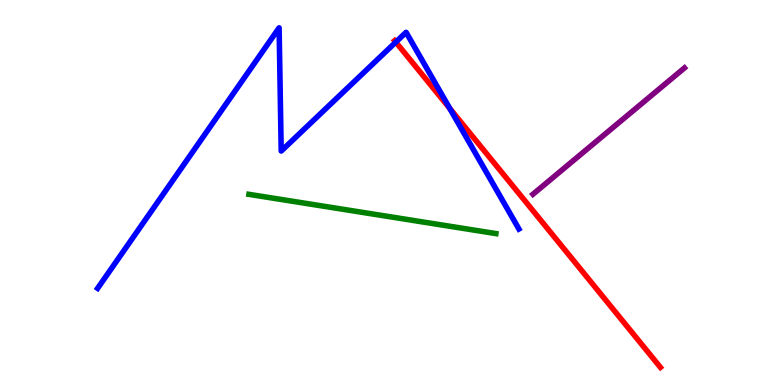[{'lines': ['blue', 'red'], 'intersections': [{'x': 5.11, 'y': 8.91}, {'x': 5.8, 'y': 7.18}]}, {'lines': ['green', 'red'], 'intersections': []}, {'lines': ['purple', 'red'], 'intersections': []}, {'lines': ['blue', 'green'], 'intersections': []}, {'lines': ['blue', 'purple'], 'intersections': []}, {'lines': ['green', 'purple'], 'intersections': []}]